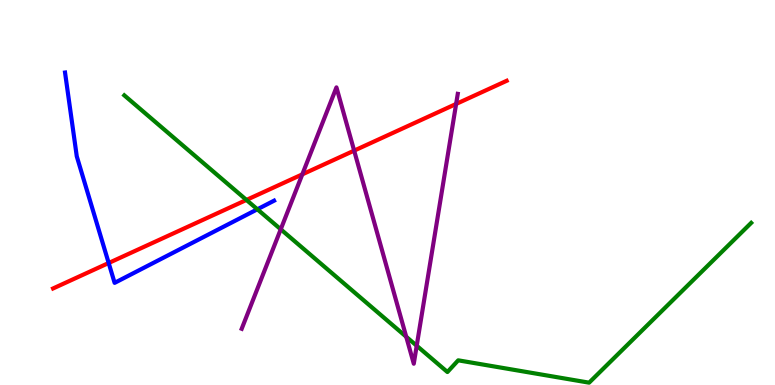[{'lines': ['blue', 'red'], 'intersections': [{'x': 1.4, 'y': 3.17}]}, {'lines': ['green', 'red'], 'intersections': [{'x': 3.18, 'y': 4.81}]}, {'lines': ['purple', 'red'], 'intersections': [{'x': 3.9, 'y': 5.47}, {'x': 4.57, 'y': 6.09}, {'x': 5.89, 'y': 7.3}]}, {'lines': ['blue', 'green'], 'intersections': [{'x': 3.32, 'y': 4.56}]}, {'lines': ['blue', 'purple'], 'intersections': []}, {'lines': ['green', 'purple'], 'intersections': [{'x': 3.62, 'y': 4.04}, {'x': 5.24, 'y': 1.25}, {'x': 5.38, 'y': 1.02}]}]